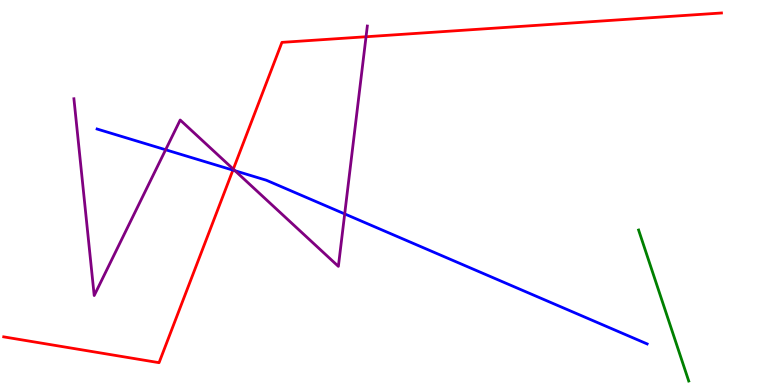[{'lines': ['blue', 'red'], 'intersections': [{'x': 3.01, 'y': 5.58}]}, {'lines': ['green', 'red'], 'intersections': []}, {'lines': ['purple', 'red'], 'intersections': [{'x': 3.01, 'y': 5.61}, {'x': 4.72, 'y': 9.05}]}, {'lines': ['blue', 'green'], 'intersections': []}, {'lines': ['blue', 'purple'], 'intersections': [{'x': 2.14, 'y': 6.11}, {'x': 3.03, 'y': 5.56}, {'x': 4.45, 'y': 4.44}]}, {'lines': ['green', 'purple'], 'intersections': []}]